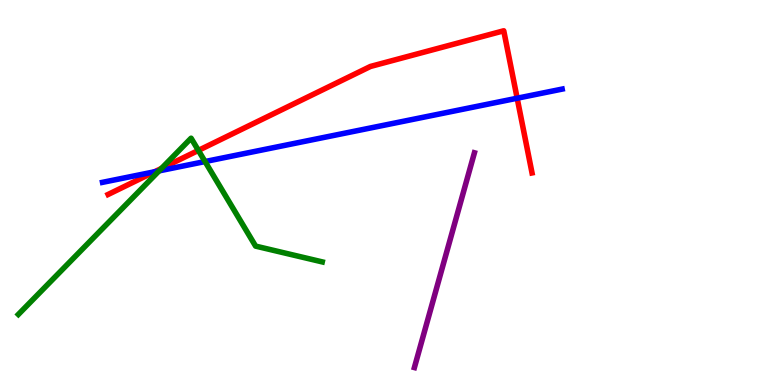[{'lines': ['blue', 'red'], 'intersections': [{'x': 1.99, 'y': 5.54}, {'x': 6.67, 'y': 7.45}]}, {'lines': ['green', 'red'], 'intersections': [{'x': 2.08, 'y': 5.63}, {'x': 2.56, 'y': 6.09}]}, {'lines': ['purple', 'red'], 'intersections': []}, {'lines': ['blue', 'green'], 'intersections': [{'x': 2.05, 'y': 5.56}, {'x': 2.65, 'y': 5.8}]}, {'lines': ['blue', 'purple'], 'intersections': []}, {'lines': ['green', 'purple'], 'intersections': []}]